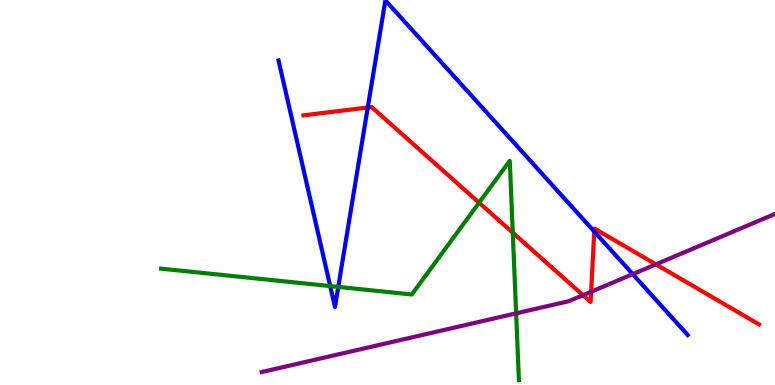[{'lines': ['blue', 'red'], 'intersections': [{'x': 4.75, 'y': 7.21}, {'x': 7.67, 'y': 3.99}]}, {'lines': ['green', 'red'], 'intersections': [{'x': 6.18, 'y': 4.74}, {'x': 6.62, 'y': 3.96}]}, {'lines': ['purple', 'red'], 'intersections': [{'x': 7.52, 'y': 2.33}, {'x': 7.63, 'y': 2.42}, {'x': 8.46, 'y': 3.13}]}, {'lines': ['blue', 'green'], 'intersections': [{'x': 4.26, 'y': 2.57}, {'x': 4.36, 'y': 2.55}]}, {'lines': ['blue', 'purple'], 'intersections': [{'x': 8.16, 'y': 2.88}]}, {'lines': ['green', 'purple'], 'intersections': [{'x': 6.66, 'y': 1.86}]}]